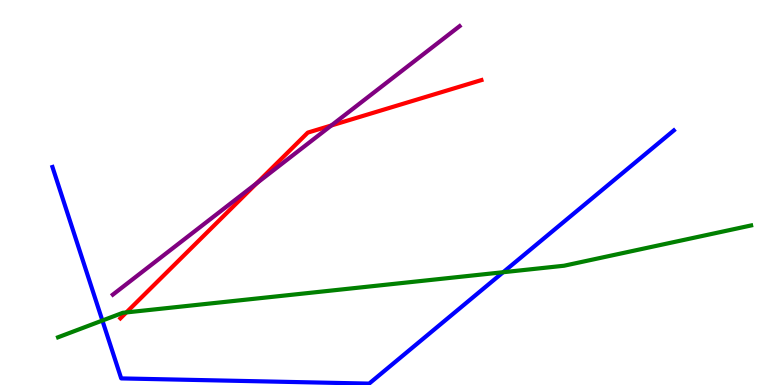[{'lines': ['blue', 'red'], 'intersections': []}, {'lines': ['green', 'red'], 'intersections': [{'x': 1.63, 'y': 1.89}]}, {'lines': ['purple', 'red'], 'intersections': [{'x': 3.31, 'y': 5.24}, {'x': 4.28, 'y': 6.74}]}, {'lines': ['blue', 'green'], 'intersections': [{'x': 1.32, 'y': 1.67}, {'x': 6.49, 'y': 2.93}]}, {'lines': ['blue', 'purple'], 'intersections': []}, {'lines': ['green', 'purple'], 'intersections': []}]